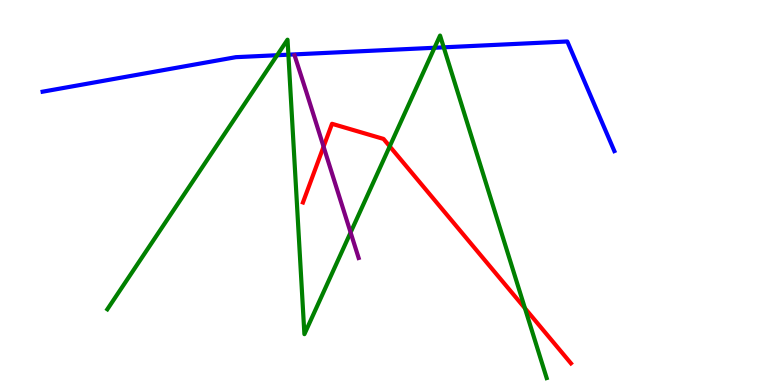[{'lines': ['blue', 'red'], 'intersections': []}, {'lines': ['green', 'red'], 'intersections': [{'x': 5.03, 'y': 6.2}, {'x': 6.77, 'y': 1.99}]}, {'lines': ['purple', 'red'], 'intersections': [{'x': 4.18, 'y': 6.19}]}, {'lines': ['blue', 'green'], 'intersections': [{'x': 3.58, 'y': 8.57}, {'x': 3.72, 'y': 8.58}, {'x': 5.61, 'y': 8.76}, {'x': 5.73, 'y': 8.77}]}, {'lines': ['blue', 'purple'], 'intersections': []}, {'lines': ['green', 'purple'], 'intersections': [{'x': 4.52, 'y': 3.96}]}]